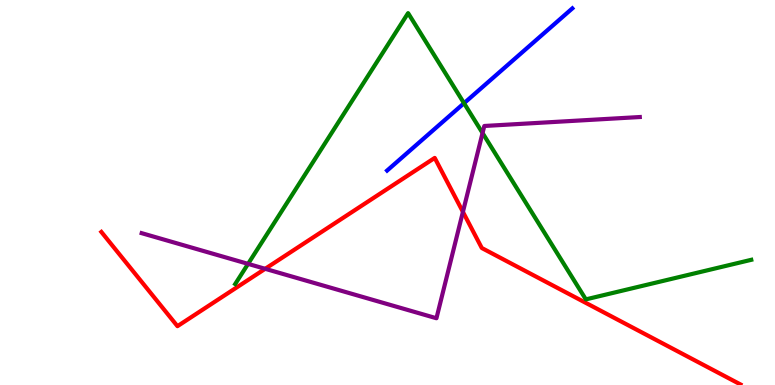[{'lines': ['blue', 'red'], 'intersections': []}, {'lines': ['green', 'red'], 'intersections': []}, {'lines': ['purple', 'red'], 'intersections': [{'x': 3.42, 'y': 3.02}, {'x': 5.97, 'y': 4.5}]}, {'lines': ['blue', 'green'], 'intersections': [{'x': 5.99, 'y': 7.32}]}, {'lines': ['blue', 'purple'], 'intersections': []}, {'lines': ['green', 'purple'], 'intersections': [{'x': 3.2, 'y': 3.15}, {'x': 6.23, 'y': 6.55}]}]